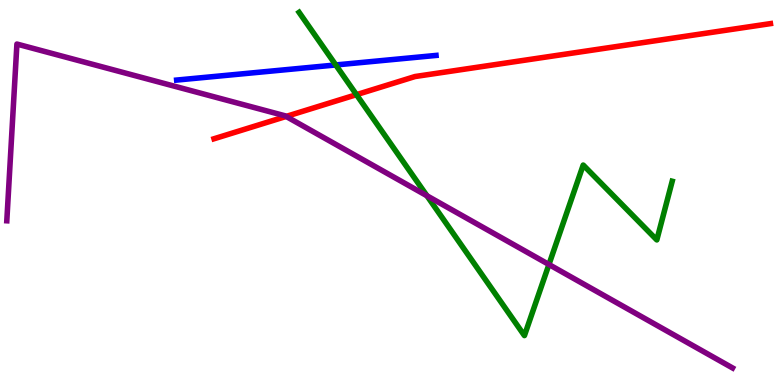[{'lines': ['blue', 'red'], 'intersections': []}, {'lines': ['green', 'red'], 'intersections': [{'x': 4.6, 'y': 7.54}]}, {'lines': ['purple', 'red'], 'intersections': [{'x': 3.69, 'y': 6.98}]}, {'lines': ['blue', 'green'], 'intersections': [{'x': 4.33, 'y': 8.31}]}, {'lines': ['blue', 'purple'], 'intersections': []}, {'lines': ['green', 'purple'], 'intersections': [{'x': 5.51, 'y': 4.91}, {'x': 7.08, 'y': 3.13}]}]